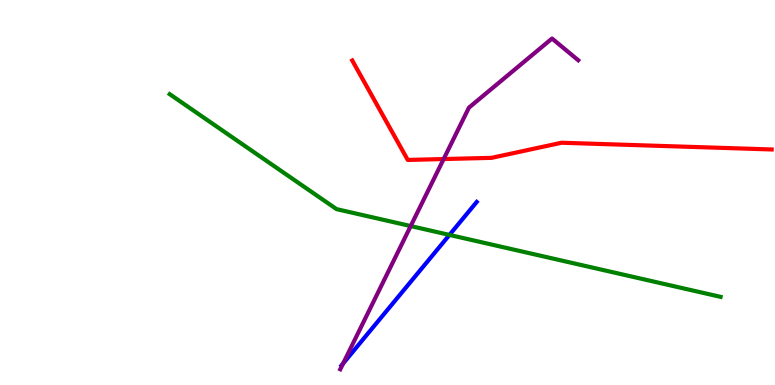[{'lines': ['blue', 'red'], 'intersections': []}, {'lines': ['green', 'red'], 'intersections': []}, {'lines': ['purple', 'red'], 'intersections': [{'x': 5.72, 'y': 5.87}]}, {'lines': ['blue', 'green'], 'intersections': [{'x': 5.8, 'y': 3.9}]}, {'lines': ['blue', 'purple'], 'intersections': [{'x': 4.43, 'y': 0.559}]}, {'lines': ['green', 'purple'], 'intersections': [{'x': 5.3, 'y': 4.13}]}]